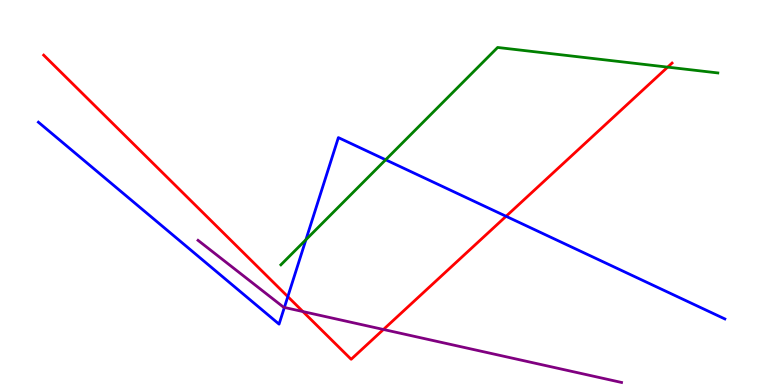[{'lines': ['blue', 'red'], 'intersections': [{'x': 3.71, 'y': 2.3}, {'x': 6.53, 'y': 4.38}]}, {'lines': ['green', 'red'], 'intersections': [{'x': 8.62, 'y': 8.26}]}, {'lines': ['purple', 'red'], 'intersections': [{'x': 3.91, 'y': 1.91}, {'x': 4.95, 'y': 1.44}]}, {'lines': ['blue', 'green'], 'intersections': [{'x': 3.95, 'y': 3.77}, {'x': 4.98, 'y': 5.85}]}, {'lines': ['blue', 'purple'], 'intersections': [{'x': 3.67, 'y': 2.01}]}, {'lines': ['green', 'purple'], 'intersections': []}]